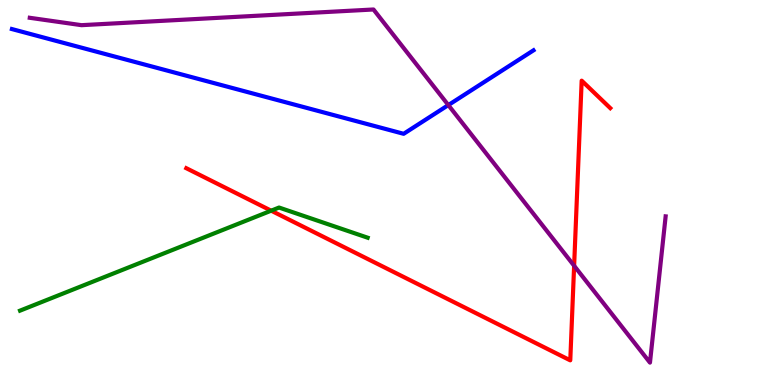[{'lines': ['blue', 'red'], 'intersections': []}, {'lines': ['green', 'red'], 'intersections': [{'x': 3.5, 'y': 4.53}]}, {'lines': ['purple', 'red'], 'intersections': [{'x': 7.41, 'y': 3.1}]}, {'lines': ['blue', 'green'], 'intersections': []}, {'lines': ['blue', 'purple'], 'intersections': [{'x': 5.78, 'y': 7.27}]}, {'lines': ['green', 'purple'], 'intersections': []}]